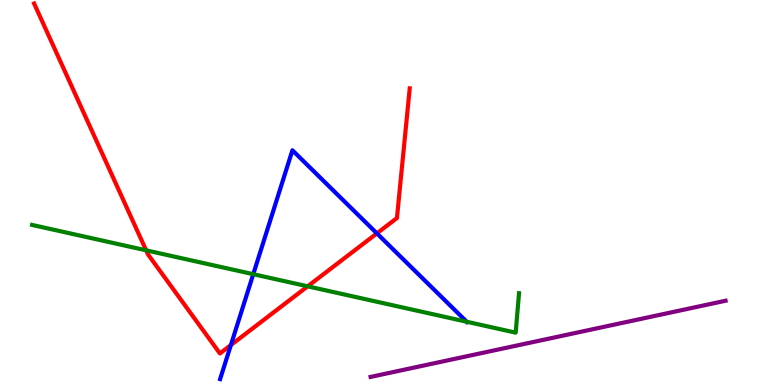[{'lines': ['blue', 'red'], 'intersections': [{'x': 2.98, 'y': 1.04}, {'x': 4.86, 'y': 3.94}]}, {'lines': ['green', 'red'], 'intersections': [{'x': 1.89, 'y': 3.5}, {'x': 3.97, 'y': 2.56}]}, {'lines': ['purple', 'red'], 'intersections': []}, {'lines': ['blue', 'green'], 'intersections': [{'x': 3.27, 'y': 2.88}, {'x': 6.02, 'y': 1.64}]}, {'lines': ['blue', 'purple'], 'intersections': []}, {'lines': ['green', 'purple'], 'intersections': []}]